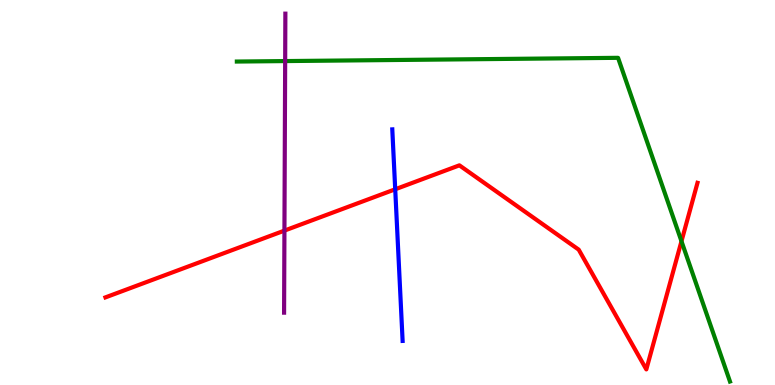[{'lines': ['blue', 'red'], 'intersections': [{'x': 5.1, 'y': 5.08}]}, {'lines': ['green', 'red'], 'intersections': [{'x': 8.79, 'y': 3.73}]}, {'lines': ['purple', 'red'], 'intersections': [{'x': 3.67, 'y': 4.01}]}, {'lines': ['blue', 'green'], 'intersections': []}, {'lines': ['blue', 'purple'], 'intersections': []}, {'lines': ['green', 'purple'], 'intersections': [{'x': 3.68, 'y': 8.41}]}]